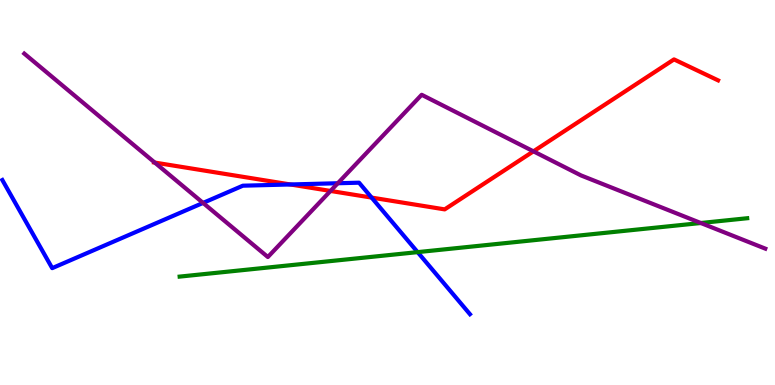[{'lines': ['blue', 'red'], 'intersections': [{'x': 3.75, 'y': 5.21}, {'x': 4.8, 'y': 4.87}]}, {'lines': ['green', 'red'], 'intersections': []}, {'lines': ['purple', 'red'], 'intersections': [{'x': 2.0, 'y': 5.78}, {'x': 4.26, 'y': 5.04}, {'x': 6.88, 'y': 6.07}]}, {'lines': ['blue', 'green'], 'intersections': [{'x': 5.39, 'y': 3.45}]}, {'lines': ['blue', 'purple'], 'intersections': [{'x': 2.62, 'y': 4.73}, {'x': 4.36, 'y': 5.24}]}, {'lines': ['green', 'purple'], 'intersections': [{'x': 9.04, 'y': 4.21}]}]